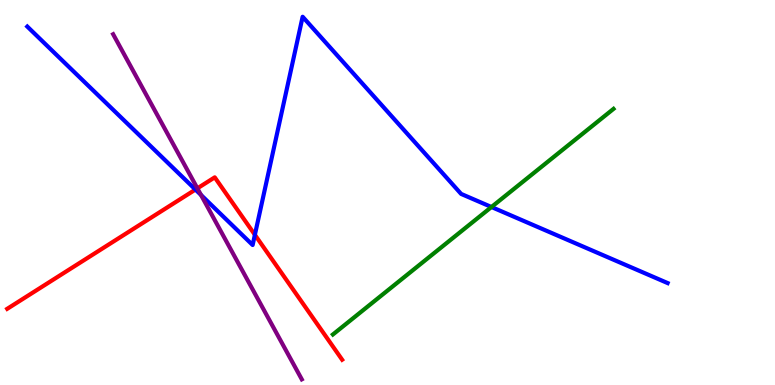[{'lines': ['blue', 'red'], 'intersections': [{'x': 2.52, 'y': 5.08}, {'x': 3.29, 'y': 3.9}]}, {'lines': ['green', 'red'], 'intersections': []}, {'lines': ['purple', 'red'], 'intersections': [{'x': 2.55, 'y': 5.11}]}, {'lines': ['blue', 'green'], 'intersections': [{'x': 6.34, 'y': 4.62}]}, {'lines': ['blue', 'purple'], 'intersections': [{'x': 2.59, 'y': 4.94}]}, {'lines': ['green', 'purple'], 'intersections': []}]